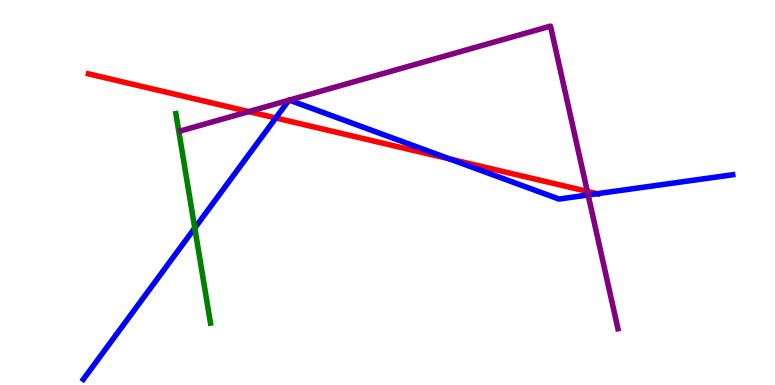[{'lines': ['blue', 'red'], 'intersections': [{'x': 3.56, 'y': 6.94}, {'x': 5.8, 'y': 5.87}, {'x': 7.71, 'y': 4.97}]}, {'lines': ['green', 'red'], 'intersections': []}, {'lines': ['purple', 'red'], 'intersections': [{'x': 3.21, 'y': 7.1}, {'x': 7.58, 'y': 5.03}]}, {'lines': ['blue', 'green'], 'intersections': [{'x': 2.51, 'y': 4.08}]}, {'lines': ['blue', 'purple'], 'intersections': [{'x': 3.73, 'y': 7.4}, {'x': 3.73, 'y': 7.4}, {'x': 7.59, 'y': 4.94}]}, {'lines': ['green', 'purple'], 'intersections': []}]